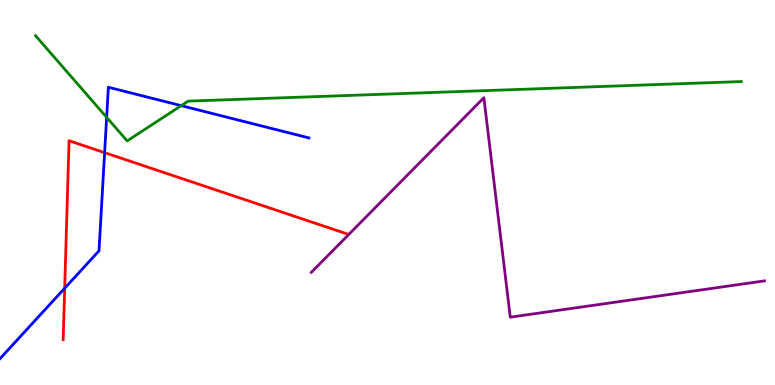[{'lines': ['blue', 'red'], 'intersections': [{'x': 0.835, 'y': 2.51}, {'x': 1.35, 'y': 6.03}]}, {'lines': ['green', 'red'], 'intersections': []}, {'lines': ['purple', 'red'], 'intersections': []}, {'lines': ['blue', 'green'], 'intersections': [{'x': 1.38, 'y': 6.95}, {'x': 2.34, 'y': 7.26}]}, {'lines': ['blue', 'purple'], 'intersections': []}, {'lines': ['green', 'purple'], 'intersections': []}]